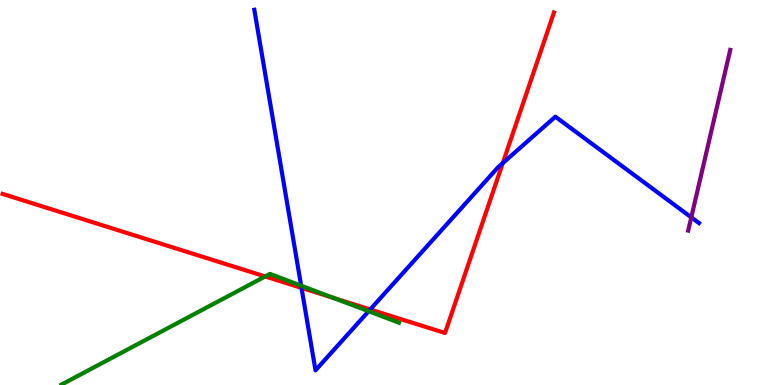[{'lines': ['blue', 'red'], 'intersections': [{'x': 3.89, 'y': 2.52}, {'x': 4.78, 'y': 1.96}, {'x': 6.49, 'y': 5.76}]}, {'lines': ['green', 'red'], 'intersections': [{'x': 3.42, 'y': 2.82}, {'x': 4.3, 'y': 2.26}]}, {'lines': ['purple', 'red'], 'intersections': []}, {'lines': ['blue', 'green'], 'intersections': [{'x': 3.89, 'y': 2.58}, {'x': 4.76, 'y': 1.92}]}, {'lines': ['blue', 'purple'], 'intersections': [{'x': 8.92, 'y': 4.35}]}, {'lines': ['green', 'purple'], 'intersections': []}]